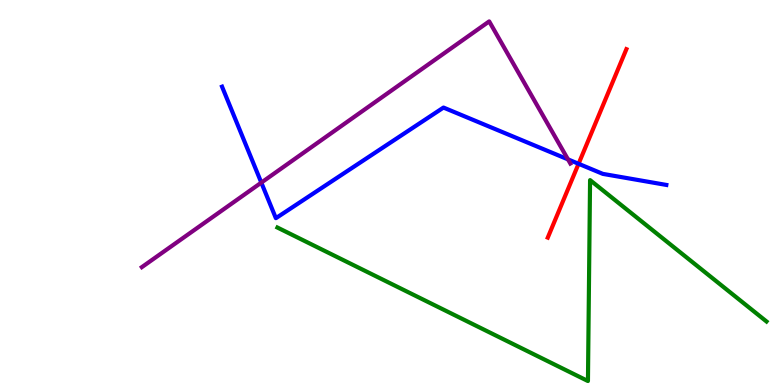[{'lines': ['blue', 'red'], 'intersections': [{'x': 7.47, 'y': 5.75}]}, {'lines': ['green', 'red'], 'intersections': []}, {'lines': ['purple', 'red'], 'intersections': []}, {'lines': ['blue', 'green'], 'intersections': []}, {'lines': ['blue', 'purple'], 'intersections': [{'x': 3.37, 'y': 5.26}, {'x': 7.33, 'y': 5.86}]}, {'lines': ['green', 'purple'], 'intersections': []}]